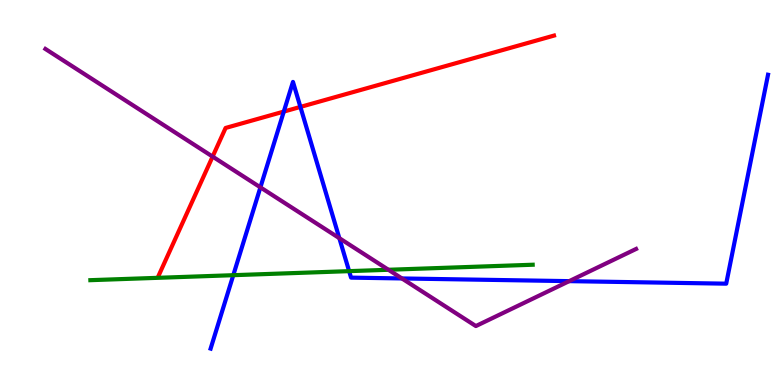[{'lines': ['blue', 'red'], 'intersections': [{'x': 3.66, 'y': 7.1}, {'x': 3.88, 'y': 7.22}]}, {'lines': ['green', 'red'], 'intersections': []}, {'lines': ['purple', 'red'], 'intersections': [{'x': 2.74, 'y': 5.93}]}, {'lines': ['blue', 'green'], 'intersections': [{'x': 3.01, 'y': 2.85}, {'x': 4.5, 'y': 2.96}]}, {'lines': ['blue', 'purple'], 'intersections': [{'x': 3.36, 'y': 5.13}, {'x': 4.38, 'y': 3.81}, {'x': 5.19, 'y': 2.77}, {'x': 7.34, 'y': 2.7}]}, {'lines': ['green', 'purple'], 'intersections': [{'x': 5.01, 'y': 2.99}]}]